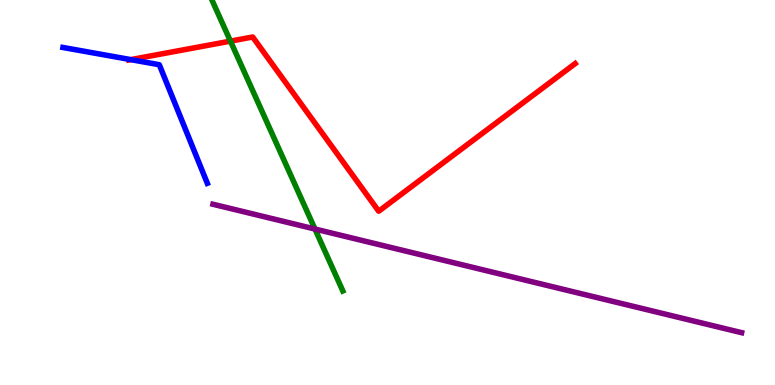[{'lines': ['blue', 'red'], 'intersections': [{'x': 1.69, 'y': 8.45}]}, {'lines': ['green', 'red'], 'intersections': [{'x': 2.97, 'y': 8.93}]}, {'lines': ['purple', 'red'], 'intersections': []}, {'lines': ['blue', 'green'], 'intersections': []}, {'lines': ['blue', 'purple'], 'intersections': []}, {'lines': ['green', 'purple'], 'intersections': [{'x': 4.06, 'y': 4.05}]}]